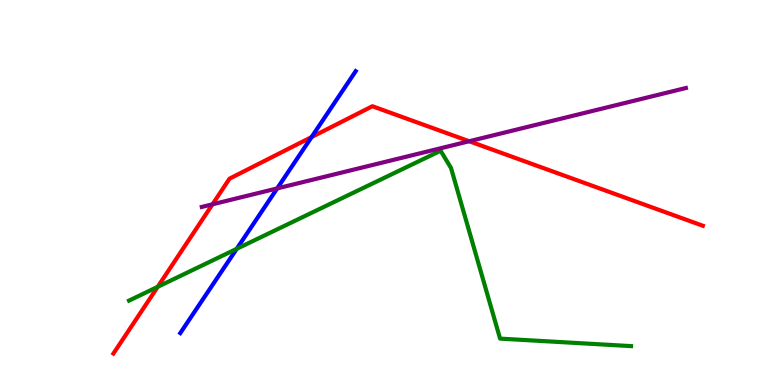[{'lines': ['blue', 'red'], 'intersections': [{'x': 4.02, 'y': 6.44}]}, {'lines': ['green', 'red'], 'intersections': [{'x': 2.04, 'y': 2.55}]}, {'lines': ['purple', 'red'], 'intersections': [{'x': 2.74, 'y': 4.69}, {'x': 6.05, 'y': 6.33}]}, {'lines': ['blue', 'green'], 'intersections': [{'x': 3.05, 'y': 3.54}]}, {'lines': ['blue', 'purple'], 'intersections': [{'x': 3.58, 'y': 5.11}]}, {'lines': ['green', 'purple'], 'intersections': []}]